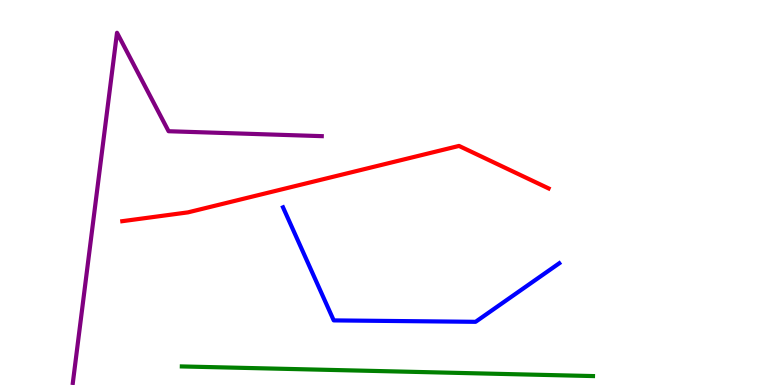[{'lines': ['blue', 'red'], 'intersections': []}, {'lines': ['green', 'red'], 'intersections': []}, {'lines': ['purple', 'red'], 'intersections': []}, {'lines': ['blue', 'green'], 'intersections': []}, {'lines': ['blue', 'purple'], 'intersections': []}, {'lines': ['green', 'purple'], 'intersections': []}]